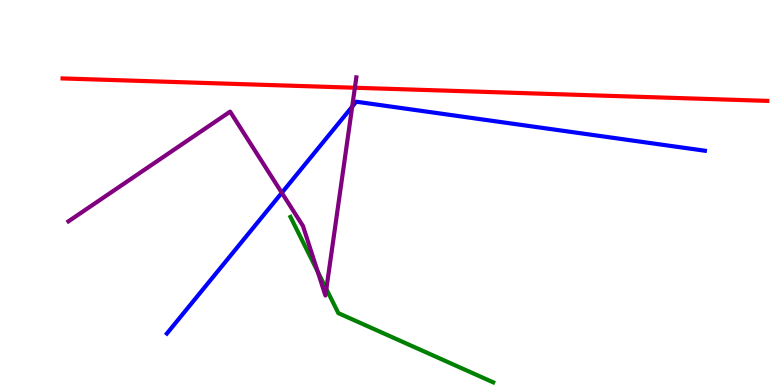[{'lines': ['blue', 'red'], 'intersections': []}, {'lines': ['green', 'red'], 'intersections': []}, {'lines': ['purple', 'red'], 'intersections': [{'x': 4.58, 'y': 7.72}]}, {'lines': ['blue', 'green'], 'intersections': []}, {'lines': ['blue', 'purple'], 'intersections': [{'x': 3.64, 'y': 4.99}, {'x': 4.54, 'y': 7.23}]}, {'lines': ['green', 'purple'], 'intersections': [{'x': 4.1, 'y': 2.95}, {'x': 4.21, 'y': 2.49}]}]